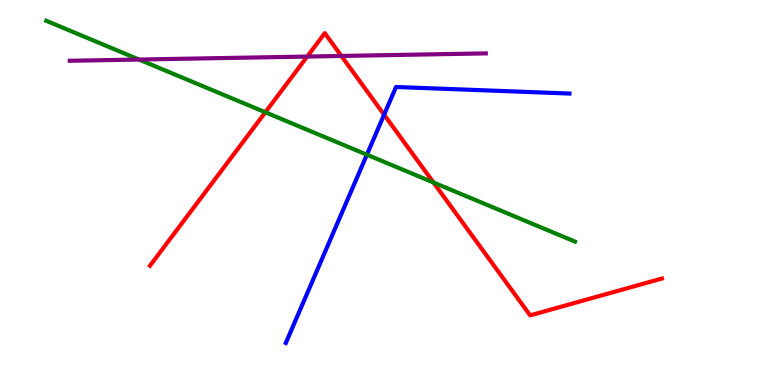[{'lines': ['blue', 'red'], 'intersections': [{'x': 4.96, 'y': 7.02}]}, {'lines': ['green', 'red'], 'intersections': [{'x': 3.42, 'y': 7.08}, {'x': 5.59, 'y': 5.26}]}, {'lines': ['purple', 'red'], 'intersections': [{'x': 3.96, 'y': 8.53}, {'x': 4.4, 'y': 8.55}]}, {'lines': ['blue', 'green'], 'intersections': [{'x': 4.73, 'y': 5.98}]}, {'lines': ['blue', 'purple'], 'intersections': []}, {'lines': ['green', 'purple'], 'intersections': [{'x': 1.79, 'y': 8.45}]}]